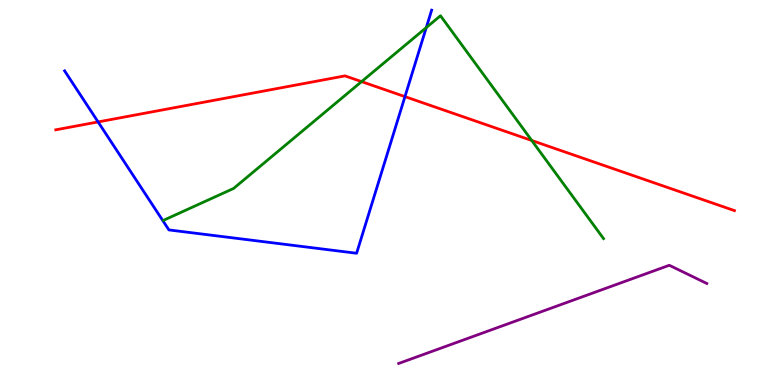[{'lines': ['blue', 'red'], 'intersections': [{'x': 1.27, 'y': 6.83}, {'x': 5.23, 'y': 7.49}]}, {'lines': ['green', 'red'], 'intersections': [{'x': 4.67, 'y': 7.88}, {'x': 6.86, 'y': 6.35}]}, {'lines': ['purple', 'red'], 'intersections': []}, {'lines': ['blue', 'green'], 'intersections': [{'x': 5.5, 'y': 9.28}]}, {'lines': ['blue', 'purple'], 'intersections': []}, {'lines': ['green', 'purple'], 'intersections': []}]